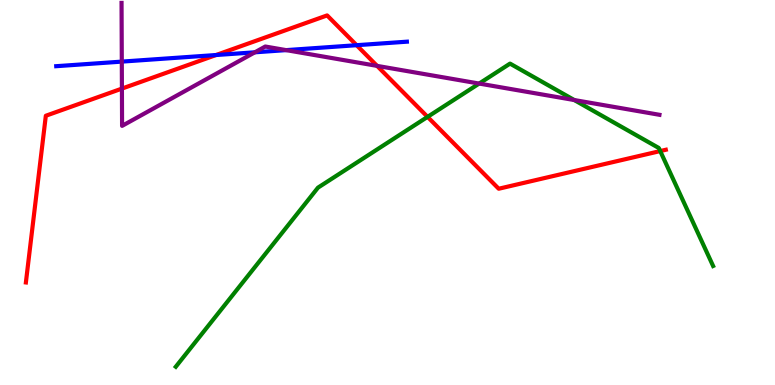[{'lines': ['blue', 'red'], 'intersections': [{'x': 2.79, 'y': 8.57}, {'x': 4.6, 'y': 8.83}]}, {'lines': ['green', 'red'], 'intersections': [{'x': 5.52, 'y': 6.96}, {'x': 8.52, 'y': 6.08}]}, {'lines': ['purple', 'red'], 'intersections': [{'x': 1.57, 'y': 7.7}, {'x': 4.87, 'y': 8.29}]}, {'lines': ['blue', 'green'], 'intersections': []}, {'lines': ['blue', 'purple'], 'intersections': [{'x': 1.57, 'y': 8.4}, {'x': 3.29, 'y': 8.64}, {'x': 3.69, 'y': 8.7}]}, {'lines': ['green', 'purple'], 'intersections': [{'x': 6.18, 'y': 7.83}, {'x': 7.41, 'y': 7.4}]}]